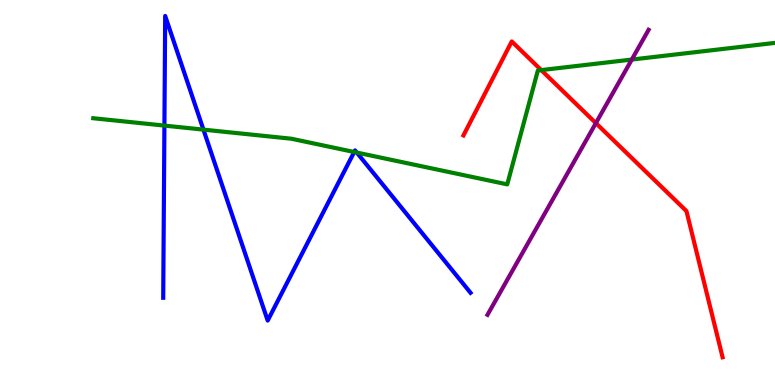[{'lines': ['blue', 'red'], 'intersections': []}, {'lines': ['green', 'red'], 'intersections': [{'x': 6.98, 'y': 8.18}]}, {'lines': ['purple', 'red'], 'intersections': [{'x': 7.69, 'y': 6.8}]}, {'lines': ['blue', 'green'], 'intersections': [{'x': 2.12, 'y': 6.74}, {'x': 2.62, 'y': 6.63}, {'x': 4.57, 'y': 6.05}, {'x': 4.6, 'y': 6.04}]}, {'lines': ['blue', 'purple'], 'intersections': []}, {'lines': ['green', 'purple'], 'intersections': [{'x': 8.15, 'y': 8.45}]}]